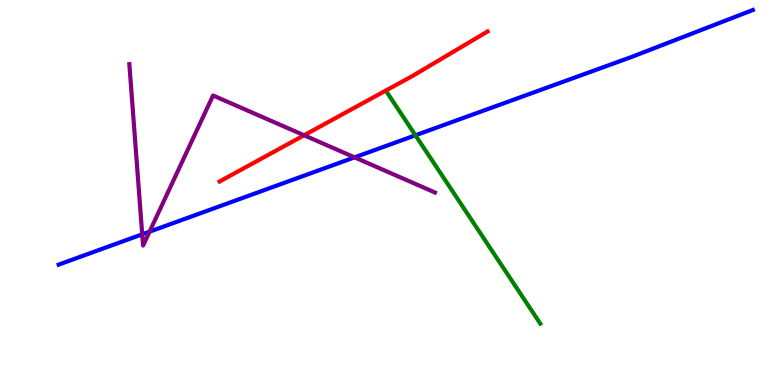[{'lines': ['blue', 'red'], 'intersections': []}, {'lines': ['green', 'red'], 'intersections': []}, {'lines': ['purple', 'red'], 'intersections': [{'x': 3.92, 'y': 6.49}]}, {'lines': ['blue', 'green'], 'intersections': [{'x': 5.36, 'y': 6.49}]}, {'lines': ['blue', 'purple'], 'intersections': [{'x': 1.84, 'y': 3.91}, {'x': 1.93, 'y': 3.98}, {'x': 4.58, 'y': 5.91}]}, {'lines': ['green', 'purple'], 'intersections': []}]